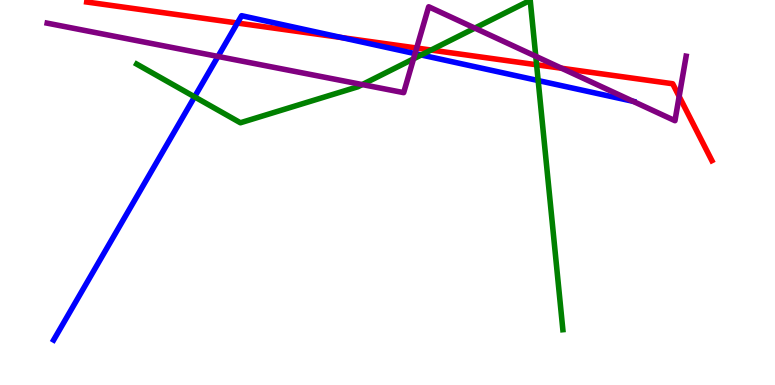[{'lines': ['blue', 'red'], 'intersections': [{'x': 3.06, 'y': 9.4}, {'x': 4.41, 'y': 9.02}]}, {'lines': ['green', 'red'], 'intersections': [{'x': 5.56, 'y': 8.7}, {'x': 6.92, 'y': 8.32}]}, {'lines': ['purple', 'red'], 'intersections': [{'x': 5.38, 'y': 8.75}, {'x': 7.25, 'y': 8.23}, {'x': 8.76, 'y': 7.49}]}, {'lines': ['blue', 'green'], 'intersections': [{'x': 2.51, 'y': 7.48}, {'x': 5.44, 'y': 8.57}, {'x': 6.94, 'y': 7.91}]}, {'lines': ['blue', 'purple'], 'intersections': [{'x': 2.81, 'y': 8.53}, {'x': 5.36, 'y': 8.61}, {'x': 8.17, 'y': 7.37}]}, {'lines': ['green', 'purple'], 'intersections': [{'x': 4.67, 'y': 7.8}, {'x': 5.34, 'y': 8.47}, {'x': 6.13, 'y': 9.27}, {'x': 6.91, 'y': 8.54}]}]